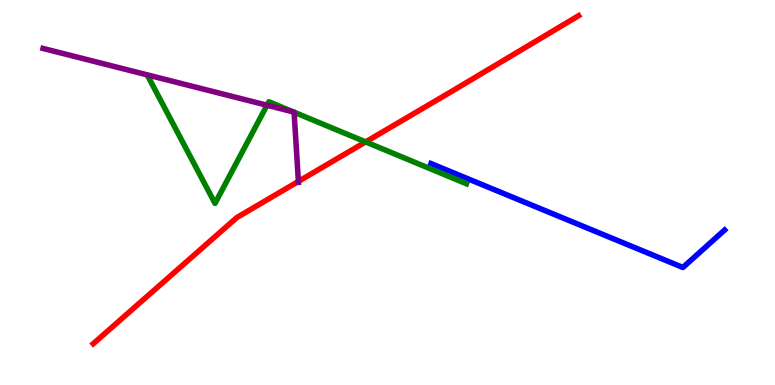[{'lines': ['blue', 'red'], 'intersections': []}, {'lines': ['green', 'red'], 'intersections': [{'x': 4.72, 'y': 6.31}]}, {'lines': ['purple', 'red'], 'intersections': [{'x': 3.85, 'y': 5.29}]}, {'lines': ['blue', 'green'], 'intersections': []}, {'lines': ['blue', 'purple'], 'intersections': []}, {'lines': ['green', 'purple'], 'intersections': [{'x': 3.45, 'y': 7.27}, {'x': 3.79, 'y': 7.09}, {'x': 3.79, 'y': 7.09}]}]